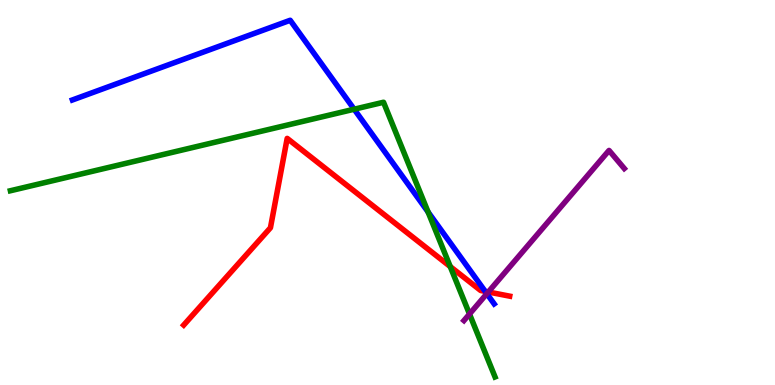[{'lines': ['blue', 'red'], 'intersections': [{'x': 6.26, 'y': 2.43}]}, {'lines': ['green', 'red'], 'intersections': [{'x': 5.81, 'y': 3.08}]}, {'lines': ['purple', 'red'], 'intersections': [{'x': 6.3, 'y': 2.42}]}, {'lines': ['blue', 'green'], 'intersections': [{'x': 4.57, 'y': 7.16}, {'x': 5.52, 'y': 4.49}]}, {'lines': ['blue', 'purple'], 'intersections': [{'x': 6.28, 'y': 2.37}]}, {'lines': ['green', 'purple'], 'intersections': [{'x': 6.06, 'y': 1.84}]}]